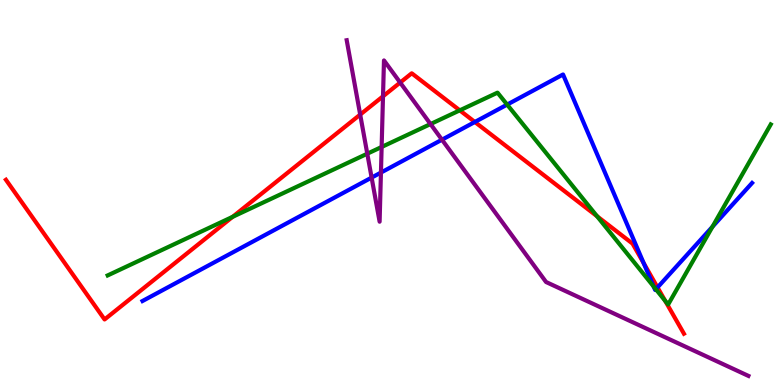[{'lines': ['blue', 'red'], 'intersections': [{'x': 6.13, 'y': 6.83}, {'x': 8.3, 'y': 3.17}, {'x': 8.48, 'y': 2.53}]}, {'lines': ['green', 'red'], 'intersections': [{'x': 3.0, 'y': 4.37}, {'x': 5.93, 'y': 7.13}, {'x': 7.7, 'y': 4.38}, {'x': 8.58, 'y': 2.18}]}, {'lines': ['purple', 'red'], 'intersections': [{'x': 4.65, 'y': 7.02}, {'x': 4.94, 'y': 7.5}, {'x': 5.16, 'y': 7.86}]}, {'lines': ['blue', 'green'], 'intersections': [{'x': 6.54, 'y': 7.28}, {'x': 8.43, 'y': 2.56}, {'x': 8.46, 'y': 2.49}, {'x': 9.19, 'y': 4.11}]}, {'lines': ['blue', 'purple'], 'intersections': [{'x': 4.8, 'y': 5.39}, {'x': 4.92, 'y': 5.52}, {'x': 5.7, 'y': 6.37}]}, {'lines': ['green', 'purple'], 'intersections': [{'x': 4.74, 'y': 6.01}, {'x': 4.92, 'y': 6.18}, {'x': 5.56, 'y': 6.78}]}]